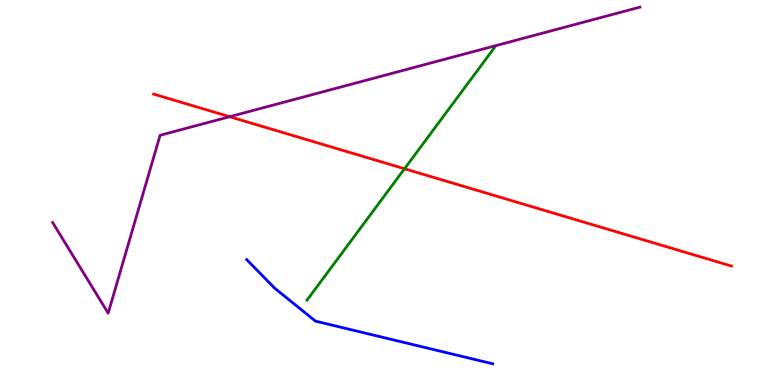[{'lines': ['blue', 'red'], 'intersections': []}, {'lines': ['green', 'red'], 'intersections': [{'x': 5.22, 'y': 5.62}]}, {'lines': ['purple', 'red'], 'intersections': [{'x': 2.96, 'y': 6.97}]}, {'lines': ['blue', 'green'], 'intersections': []}, {'lines': ['blue', 'purple'], 'intersections': []}, {'lines': ['green', 'purple'], 'intersections': []}]